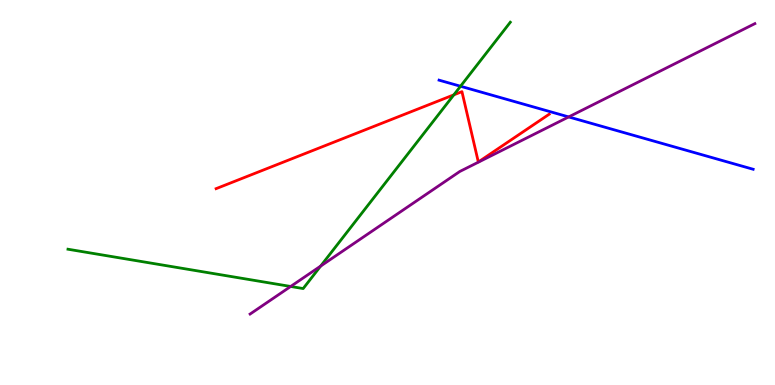[{'lines': ['blue', 'red'], 'intersections': []}, {'lines': ['green', 'red'], 'intersections': [{'x': 5.86, 'y': 7.54}]}, {'lines': ['purple', 'red'], 'intersections': []}, {'lines': ['blue', 'green'], 'intersections': [{'x': 5.94, 'y': 7.76}]}, {'lines': ['blue', 'purple'], 'intersections': [{'x': 7.34, 'y': 6.96}]}, {'lines': ['green', 'purple'], 'intersections': [{'x': 3.75, 'y': 2.56}, {'x': 4.14, 'y': 3.09}]}]